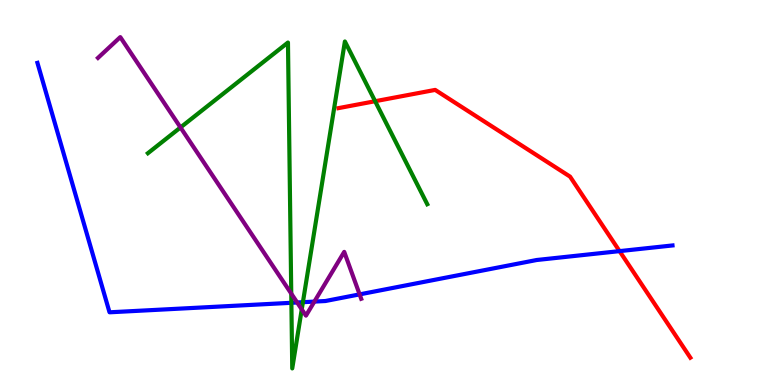[{'lines': ['blue', 'red'], 'intersections': [{'x': 7.99, 'y': 3.48}]}, {'lines': ['green', 'red'], 'intersections': [{'x': 4.84, 'y': 7.37}]}, {'lines': ['purple', 'red'], 'intersections': []}, {'lines': ['blue', 'green'], 'intersections': [{'x': 3.76, 'y': 2.14}, {'x': 3.91, 'y': 2.15}]}, {'lines': ['blue', 'purple'], 'intersections': [{'x': 3.83, 'y': 2.14}, {'x': 4.06, 'y': 2.17}, {'x': 4.64, 'y': 2.35}]}, {'lines': ['green', 'purple'], 'intersections': [{'x': 2.33, 'y': 6.69}, {'x': 3.76, 'y': 2.37}, {'x': 3.89, 'y': 1.96}]}]